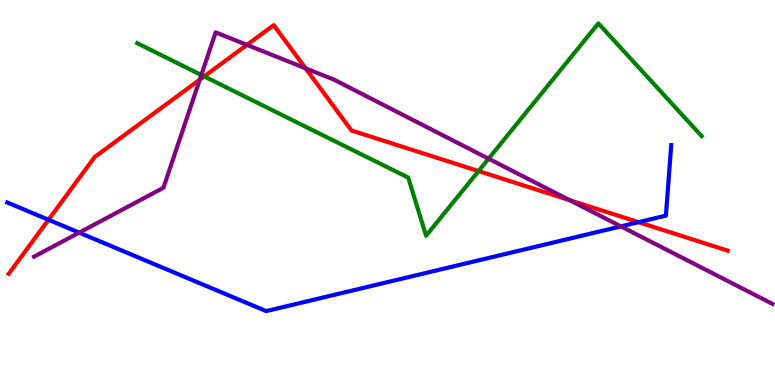[{'lines': ['blue', 'red'], 'intersections': [{'x': 0.626, 'y': 4.29}, {'x': 8.24, 'y': 4.23}]}, {'lines': ['green', 'red'], 'intersections': [{'x': 2.63, 'y': 8.02}, {'x': 6.17, 'y': 5.56}]}, {'lines': ['purple', 'red'], 'intersections': [{'x': 2.58, 'y': 7.93}, {'x': 3.19, 'y': 8.83}, {'x': 3.94, 'y': 8.23}, {'x': 7.35, 'y': 4.8}]}, {'lines': ['blue', 'green'], 'intersections': []}, {'lines': ['blue', 'purple'], 'intersections': [{'x': 1.02, 'y': 3.96}, {'x': 8.01, 'y': 4.12}]}, {'lines': ['green', 'purple'], 'intersections': [{'x': 2.6, 'y': 8.05}, {'x': 6.3, 'y': 5.88}]}]